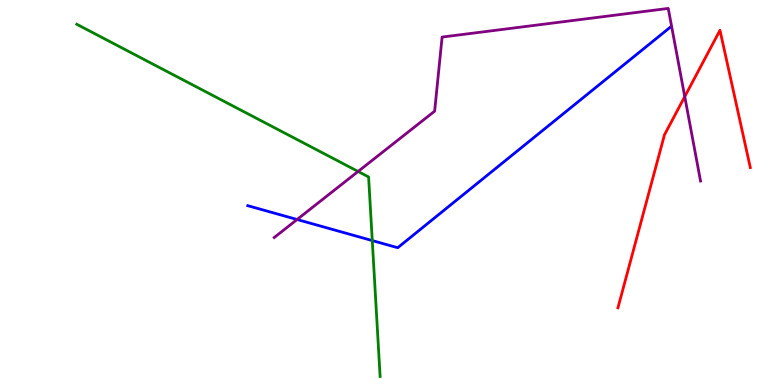[{'lines': ['blue', 'red'], 'intersections': []}, {'lines': ['green', 'red'], 'intersections': []}, {'lines': ['purple', 'red'], 'intersections': [{'x': 8.84, 'y': 7.49}]}, {'lines': ['blue', 'green'], 'intersections': [{'x': 4.8, 'y': 3.75}]}, {'lines': ['blue', 'purple'], 'intersections': [{'x': 3.83, 'y': 4.3}]}, {'lines': ['green', 'purple'], 'intersections': [{'x': 4.62, 'y': 5.55}]}]